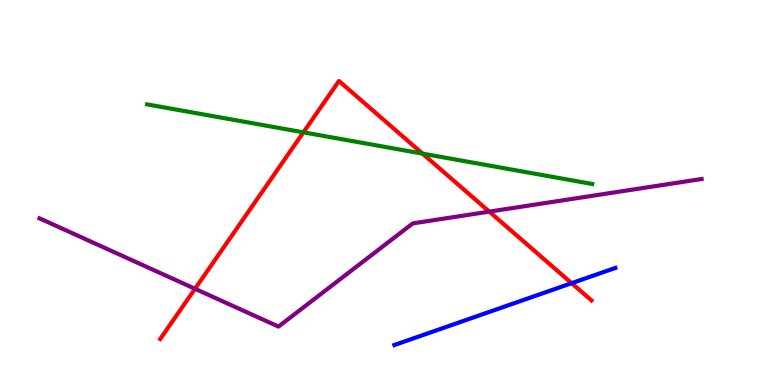[{'lines': ['blue', 'red'], 'intersections': [{'x': 7.38, 'y': 2.64}]}, {'lines': ['green', 'red'], 'intersections': [{'x': 3.92, 'y': 6.56}, {'x': 5.45, 'y': 6.01}]}, {'lines': ['purple', 'red'], 'intersections': [{'x': 2.52, 'y': 2.5}, {'x': 6.31, 'y': 4.5}]}, {'lines': ['blue', 'green'], 'intersections': []}, {'lines': ['blue', 'purple'], 'intersections': []}, {'lines': ['green', 'purple'], 'intersections': []}]